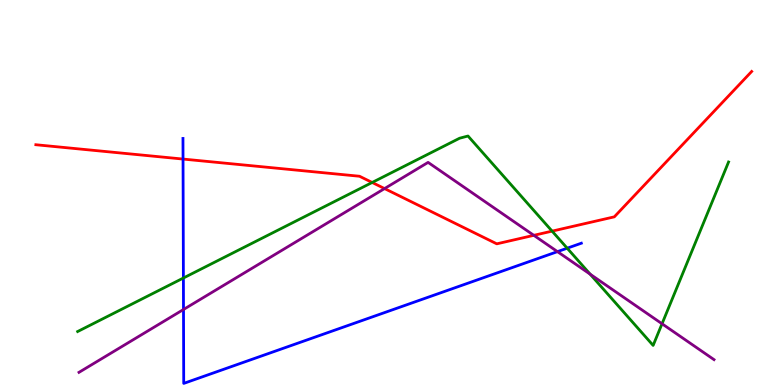[{'lines': ['blue', 'red'], 'intersections': [{'x': 2.36, 'y': 5.87}]}, {'lines': ['green', 'red'], 'intersections': [{'x': 4.8, 'y': 5.26}, {'x': 7.12, 'y': 4.0}]}, {'lines': ['purple', 'red'], 'intersections': [{'x': 4.96, 'y': 5.1}, {'x': 6.89, 'y': 3.89}]}, {'lines': ['blue', 'green'], 'intersections': [{'x': 2.37, 'y': 2.78}, {'x': 7.32, 'y': 3.55}]}, {'lines': ['blue', 'purple'], 'intersections': [{'x': 2.37, 'y': 1.96}, {'x': 7.19, 'y': 3.46}]}, {'lines': ['green', 'purple'], 'intersections': [{'x': 7.62, 'y': 2.88}, {'x': 8.54, 'y': 1.59}]}]